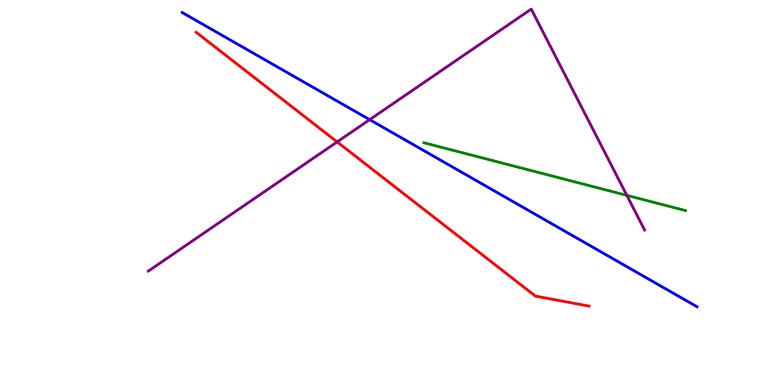[{'lines': ['blue', 'red'], 'intersections': []}, {'lines': ['green', 'red'], 'intersections': []}, {'lines': ['purple', 'red'], 'intersections': [{'x': 4.35, 'y': 6.31}]}, {'lines': ['blue', 'green'], 'intersections': []}, {'lines': ['blue', 'purple'], 'intersections': [{'x': 4.77, 'y': 6.89}]}, {'lines': ['green', 'purple'], 'intersections': [{'x': 8.09, 'y': 4.93}]}]